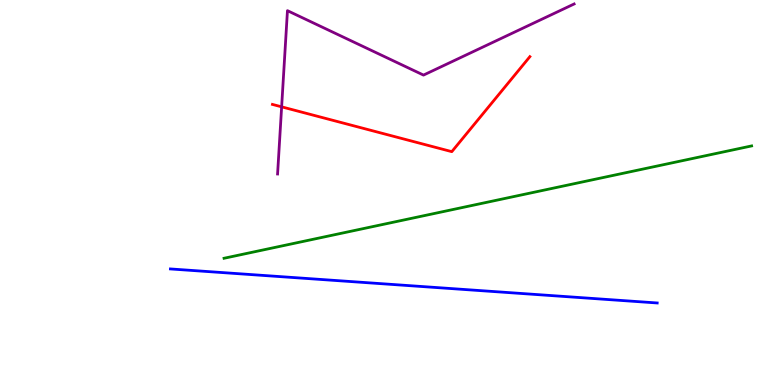[{'lines': ['blue', 'red'], 'intersections': []}, {'lines': ['green', 'red'], 'intersections': []}, {'lines': ['purple', 'red'], 'intersections': [{'x': 3.63, 'y': 7.23}]}, {'lines': ['blue', 'green'], 'intersections': []}, {'lines': ['blue', 'purple'], 'intersections': []}, {'lines': ['green', 'purple'], 'intersections': []}]